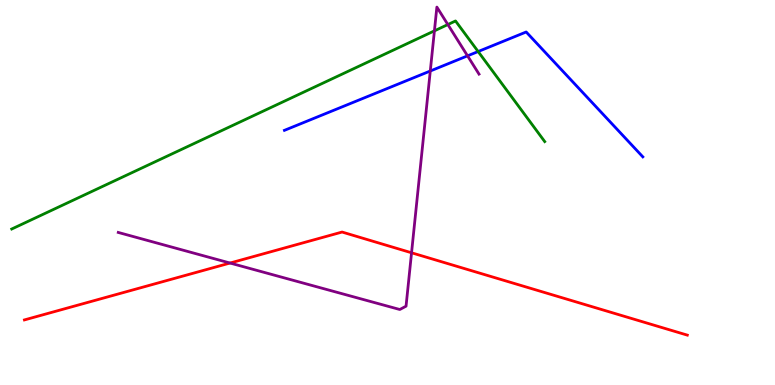[{'lines': ['blue', 'red'], 'intersections': []}, {'lines': ['green', 'red'], 'intersections': []}, {'lines': ['purple', 'red'], 'intersections': [{'x': 2.97, 'y': 3.17}, {'x': 5.31, 'y': 3.43}]}, {'lines': ['blue', 'green'], 'intersections': [{'x': 6.17, 'y': 8.66}]}, {'lines': ['blue', 'purple'], 'intersections': [{'x': 5.55, 'y': 8.16}, {'x': 6.03, 'y': 8.55}]}, {'lines': ['green', 'purple'], 'intersections': [{'x': 5.61, 'y': 9.2}, {'x': 5.78, 'y': 9.36}]}]